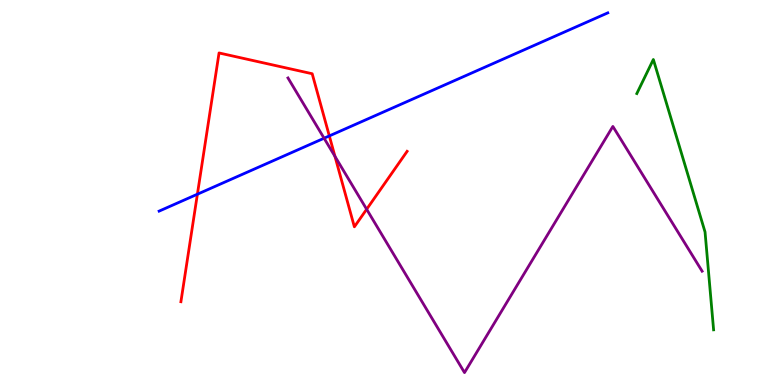[{'lines': ['blue', 'red'], 'intersections': [{'x': 2.55, 'y': 4.96}, {'x': 4.25, 'y': 6.47}]}, {'lines': ['green', 'red'], 'intersections': []}, {'lines': ['purple', 'red'], 'intersections': [{'x': 4.32, 'y': 5.94}, {'x': 4.73, 'y': 4.56}]}, {'lines': ['blue', 'green'], 'intersections': []}, {'lines': ['blue', 'purple'], 'intersections': [{'x': 4.18, 'y': 6.41}]}, {'lines': ['green', 'purple'], 'intersections': []}]